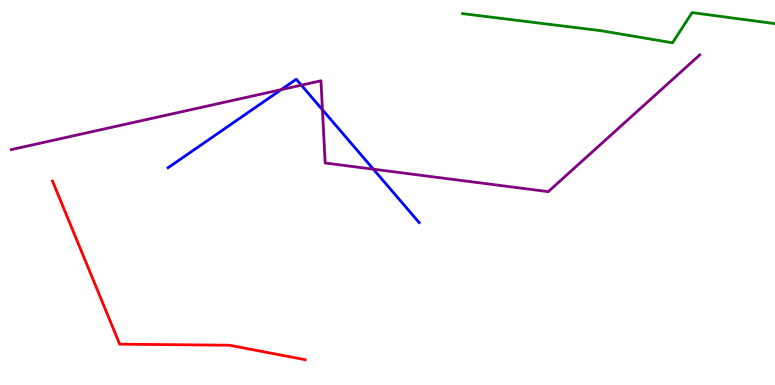[{'lines': ['blue', 'red'], 'intersections': []}, {'lines': ['green', 'red'], 'intersections': []}, {'lines': ['purple', 'red'], 'intersections': []}, {'lines': ['blue', 'green'], 'intersections': []}, {'lines': ['blue', 'purple'], 'intersections': [{'x': 3.63, 'y': 7.67}, {'x': 3.89, 'y': 7.79}, {'x': 4.16, 'y': 7.15}, {'x': 4.82, 'y': 5.61}]}, {'lines': ['green', 'purple'], 'intersections': []}]